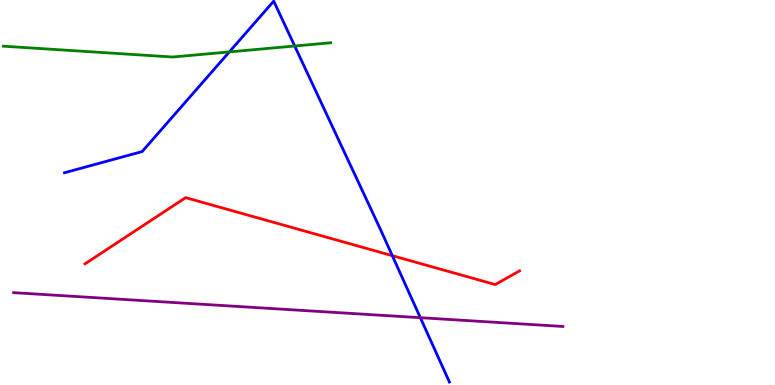[{'lines': ['blue', 'red'], 'intersections': [{'x': 5.06, 'y': 3.36}]}, {'lines': ['green', 'red'], 'intersections': []}, {'lines': ['purple', 'red'], 'intersections': []}, {'lines': ['blue', 'green'], 'intersections': [{'x': 2.96, 'y': 8.65}, {'x': 3.8, 'y': 8.8}]}, {'lines': ['blue', 'purple'], 'intersections': [{'x': 5.42, 'y': 1.75}]}, {'lines': ['green', 'purple'], 'intersections': []}]